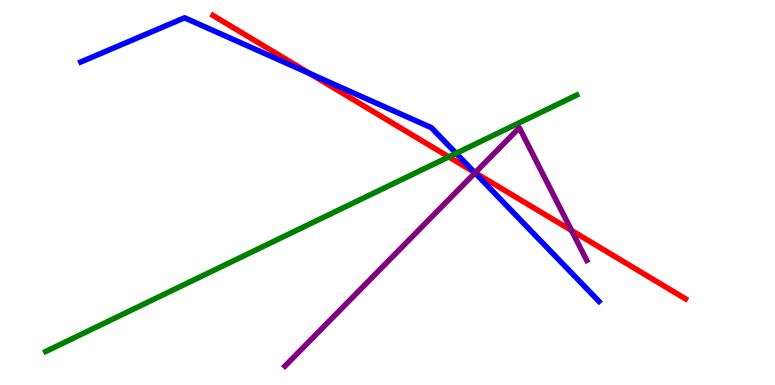[{'lines': ['blue', 'red'], 'intersections': [{'x': 4.0, 'y': 8.09}, {'x': 6.12, 'y': 5.53}]}, {'lines': ['green', 'red'], 'intersections': [{'x': 5.79, 'y': 5.93}]}, {'lines': ['purple', 'red'], 'intersections': [{'x': 6.13, 'y': 5.51}, {'x': 7.37, 'y': 4.01}]}, {'lines': ['blue', 'green'], 'intersections': [{'x': 5.89, 'y': 6.02}]}, {'lines': ['blue', 'purple'], 'intersections': [{'x': 6.13, 'y': 5.51}]}, {'lines': ['green', 'purple'], 'intersections': []}]